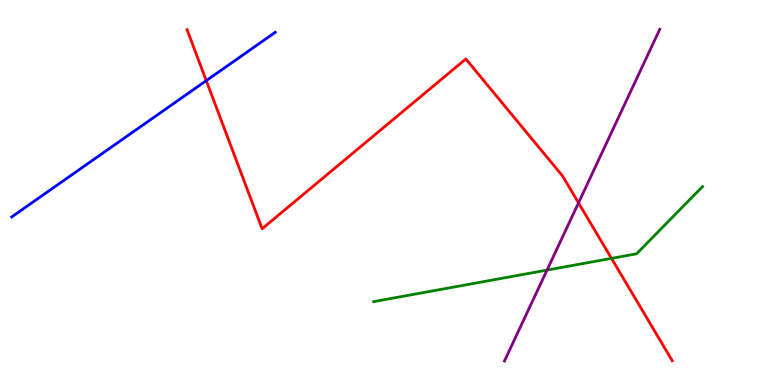[{'lines': ['blue', 'red'], 'intersections': [{'x': 2.66, 'y': 7.91}]}, {'lines': ['green', 'red'], 'intersections': [{'x': 7.89, 'y': 3.29}]}, {'lines': ['purple', 'red'], 'intersections': [{'x': 7.46, 'y': 4.73}]}, {'lines': ['blue', 'green'], 'intersections': []}, {'lines': ['blue', 'purple'], 'intersections': []}, {'lines': ['green', 'purple'], 'intersections': [{'x': 7.06, 'y': 2.98}]}]